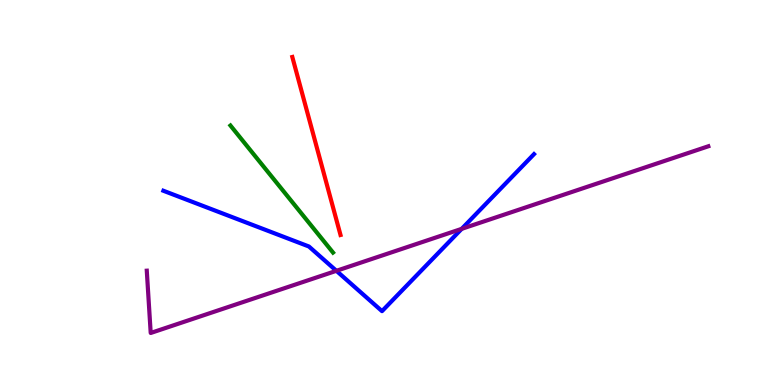[{'lines': ['blue', 'red'], 'intersections': []}, {'lines': ['green', 'red'], 'intersections': []}, {'lines': ['purple', 'red'], 'intersections': []}, {'lines': ['blue', 'green'], 'intersections': []}, {'lines': ['blue', 'purple'], 'intersections': [{'x': 4.34, 'y': 2.97}, {'x': 5.96, 'y': 4.06}]}, {'lines': ['green', 'purple'], 'intersections': []}]